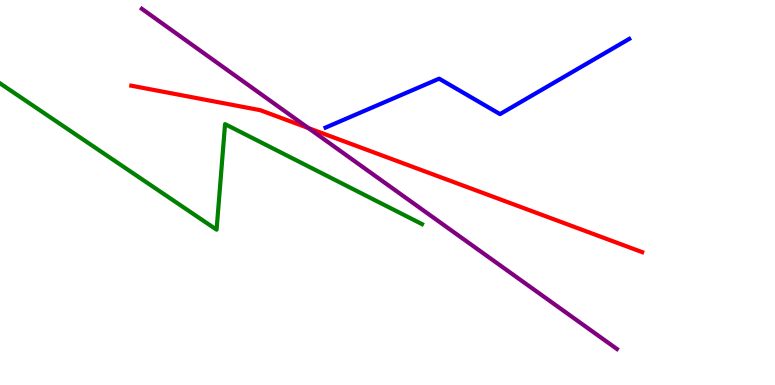[{'lines': ['blue', 'red'], 'intersections': []}, {'lines': ['green', 'red'], 'intersections': []}, {'lines': ['purple', 'red'], 'intersections': [{'x': 3.98, 'y': 6.67}]}, {'lines': ['blue', 'green'], 'intersections': []}, {'lines': ['blue', 'purple'], 'intersections': []}, {'lines': ['green', 'purple'], 'intersections': []}]